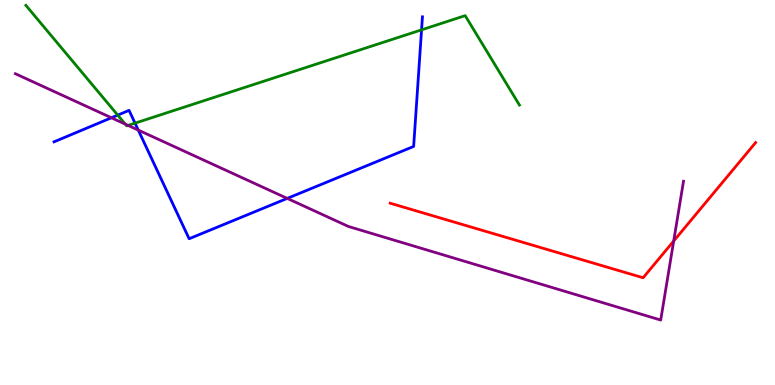[{'lines': ['blue', 'red'], 'intersections': []}, {'lines': ['green', 'red'], 'intersections': []}, {'lines': ['purple', 'red'], 'intersections': [{'x': 8.69, 'y': 3.74}]}, {'lines': ['blue', 'green'], 'intersections': [{'x': 1.52, 'y': 7.01}, {'x': 1.74, 'y': 6.8}, {'x': 5.44, 'y': 9.22}]}, {'lines': ['blue', 'purple'], 'intersections': [{'x': 1.44, 'y': 6.94}, {'x': 1.78, 'y': 6.62}, {'x': 3.71, 'y': 4.85}]}, {'lines': ['green', 'purple'], 'intersections': [{'x': 1.62, 'y': 6.78}, {'x': 1.65, 'y': 6.74}]}]